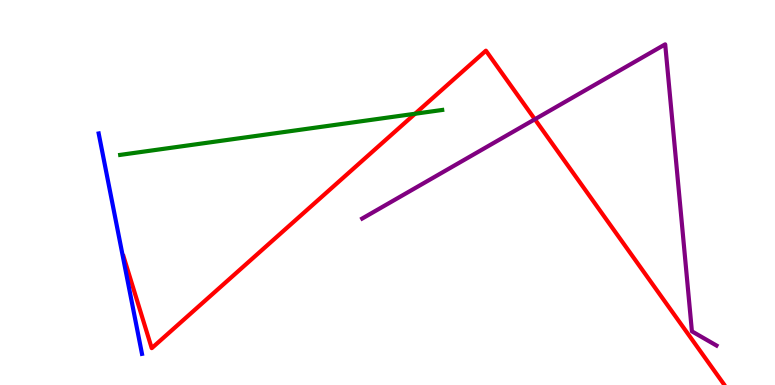[{'lines': ['blue', 'red'], 'intersections': []}, {'lines': ['green', 'red'], 'intersections': [{'x': 5.36, 'y': 7.05}]}, {'lines': ['purple', 'red'], 'intersections': [{'x': 6.9, 'y': 6.9}]}, {'lines': ['blue', 'green'], 'intersections': []}, {'lines': ['blue', 'purple'], 'intersections': []}, {'lines': ['green', 'purple'], 'intersections': []}]